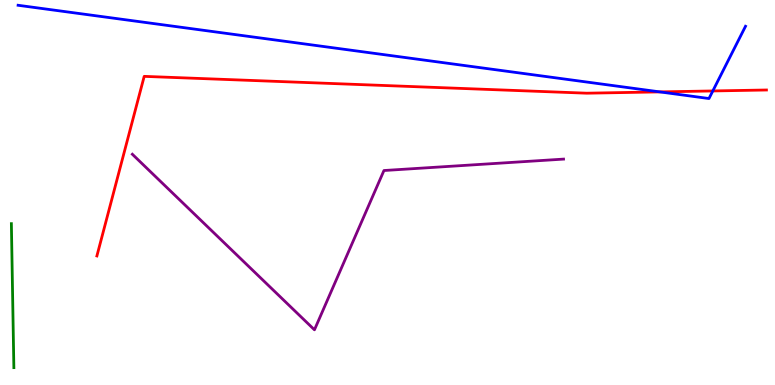[{'lines': ['blue', 'red'], 'intersections': [{'x': 8.51, 'y': 7.61}, {'x': 9.2, 'y': 7.64}]}, {'lines': ['green', 'red'], 'intersections': []}, {'lines': ['purple', 'red'], 'intersections': []}, {'lines': ['blue', 'green'], 'intersections': []}, {'lines': ['blue', 'purple'], 'intersections': []}, {'lines': ['green', 'purple'], 'intersections': []}]